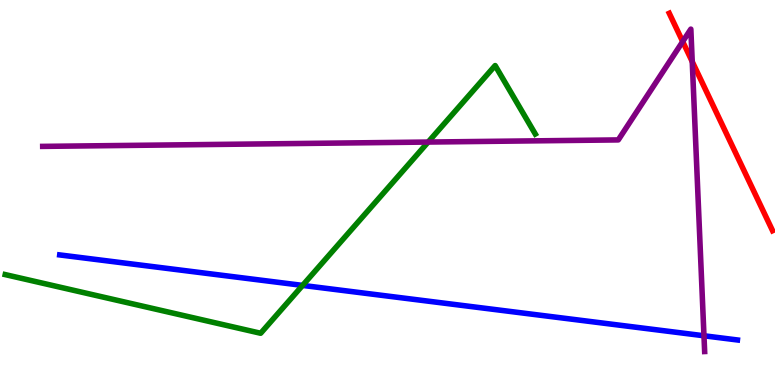[{'lines': ['blue', 'red'], 'intersections': []}, {'lines': ['green', 'red'], 'intersections': []}, {'lines': ['purple', 'red'], 'intersections': [{'x': 8.81, 'y': 8.92}, {'x': 8.93, 'y': 8.4}]}, {'lines': ['blue', 'green'], 'intersections': [{'x': 3.9, 'y': 2.59}]}, {'lines': ['blue', 'purple'], 'intersections': [{'x': 9.08, 'y': 1.28}]}, {'lines': ['green', 'purple'], 'intersections': [{'x': 5.52, 'y': 6.31}]}]